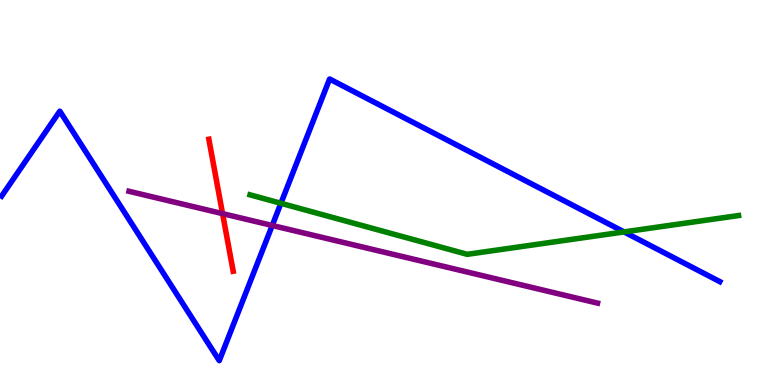[{'lines': ['blue', 'red'], 'intersections': []}, {'lines': ['green', 'red'], 'intersections': []}, {'lines': ['purple', 'red'], 'intersections': [{'x': 2.87, 'y': 4.45}]}, {'lines': ['blue', 'green'], 'intersections': [{'x': 3.62, 'y': 4.72}, {'x': 8.05, 'y': 3.98}]}, {'lines': ['blue', 'purple'], 'intersections': [{'x': 3.51, 'y': 4.14}]}, {'lines': ['green', 'purple'], 'intersections': []}]